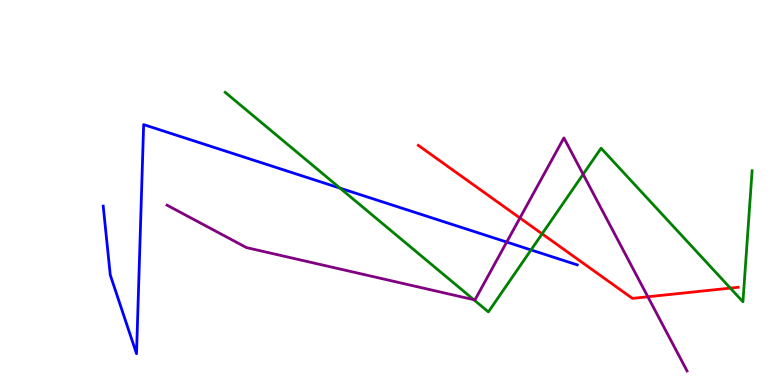[{'lines': ['blue', 'red'], 'intersections': []}, {'lines': ['green', 'red'], 'intersections': [{'x': 7.0, 'y': 3.93}, {'x': 9.42, 'y': 2.52}]}, {'lines': ['purple', 'red'], 'intersections': [{'x': 6.71, 'y': 4.34}, {'x': 8.36, 'y': 2.29}]}, {'lines': ['blue', 'green'], 'intersections': [{'x': 4.39, 'y': 5.11}, {'x': 6.85, 'y': 3.51}]}, {'lines': ['blue', 'purple'], 'intersections': [{'x': 6.54, 'y': 3.71}]}, {'lines': ['green', 'purple'], 'intersections': [{'x': 6.11, 'y': 2.22}, {'x': 7.52, 'y': 5.47}]}]